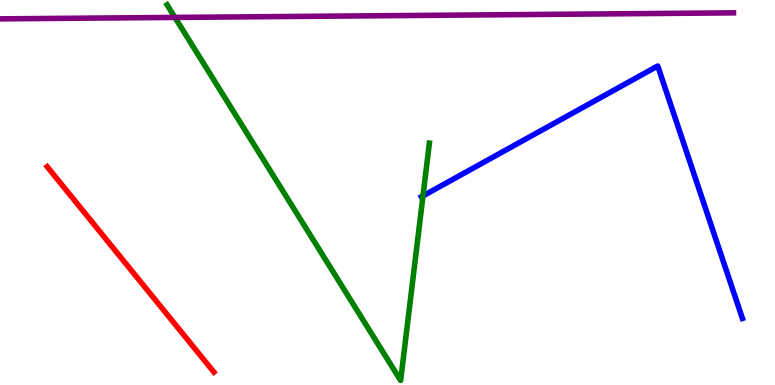[{'lines': ['blue', 'red'], 'intersections': []}, {'lines': ['green', 'red'], 'intersections': []}, {'lines': ['purple', 'red'], 'intersections': []}, {'lines': ['blue', 'green'], 'intersections': [{'x': 5.46, 'y': 4.91}]}, {'lines': ['blue', 'purple'], 'intersections': []}, {'lines': ['green', 'purple'], 'intersections': [{'x': 2.26, 'y': 9.55}]}]